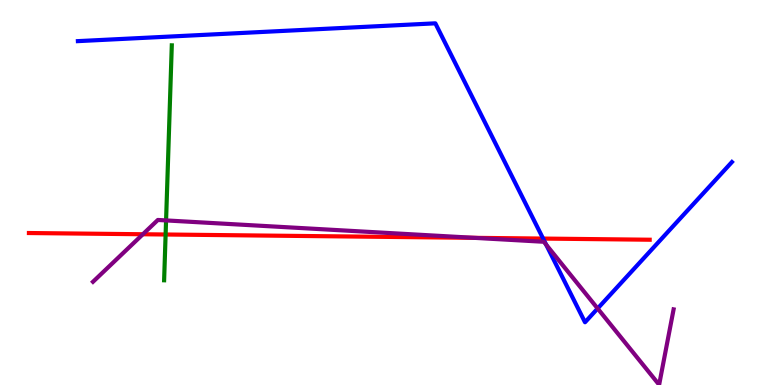[{'lines': ['blue', 'red'], 'intersections': [{'x': 7.01, 'y': 3.8}]}, {'lines': ['green', 'red'], 'intersections': [{'x': 2.14, 'y': 3.91}]}, {'lines': ['purple', 'red'], 'intersections': [{'x': 1.84, 'y': 3.92}, {'x': 6.12, 'y': 3.82}]}, {'lines': ['blue', 'green'], 'intersections': []}, {'lines': ['blue', 'purple'], 'intersections': [{'x': 7.05, 'y': 3.65}, {'x': 7.71, 'y': 1.99}]}, {'lines': ['green', 'purple'], 'intersections': [{'x': 2.14, 'y': 4.27}]}]